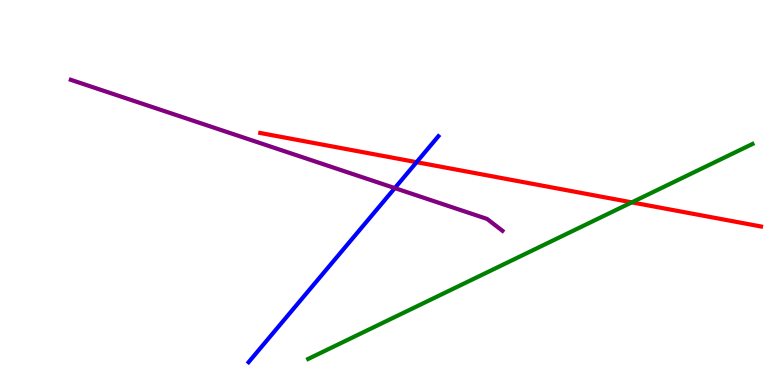[{'lines': ['blue', 'red'], 'intersections': [{'x': 5.38, 'y': 5.79}]}, {'lines': ['green', 'red'], 'intersections': [{'x': 8.15, 'y': 4.74}]}, {'lines': ['purple', 'red'], 'intersections': []}, {'lines': ['blue', 'green'], 'intersections': []}, {'lines': ['blue', 'purple'], 'intersections': [{'x': 5.09, 'y': 5.11}]}, {'lines': ['green', 'purple'], 'intersections': []}]